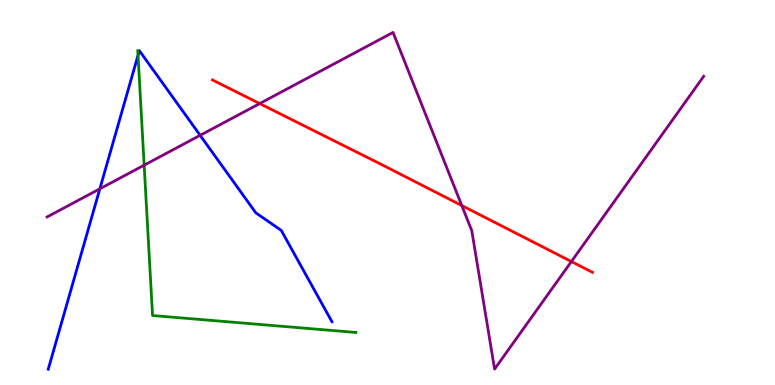[{'lines': ['blue', 'red'], 'intersections': []}, {'lines': ['green', 'red'], 'intersections': []}, {'lines': ['purple', 'red'], 'intersections': [{'x': 3.35, 'y': 7.31}, {'x': 5.96, 'y': 4.66}, {'x': 7.37, 'y': 3.21}]}, {'lines': ['blue', 'green'], 'intersections': [{'x': 1.78, 'y': 8.56}]}, {'lines': ['blue', 'purple'], 'intersections': [{'x': 1.29, 'y': 5.1}, {'x': 2.58, 'y': 6.49}]}, {'lines': ['green', 'purple'], 'intersections': [{'x': 1.86, 'y': 5.71}]}]